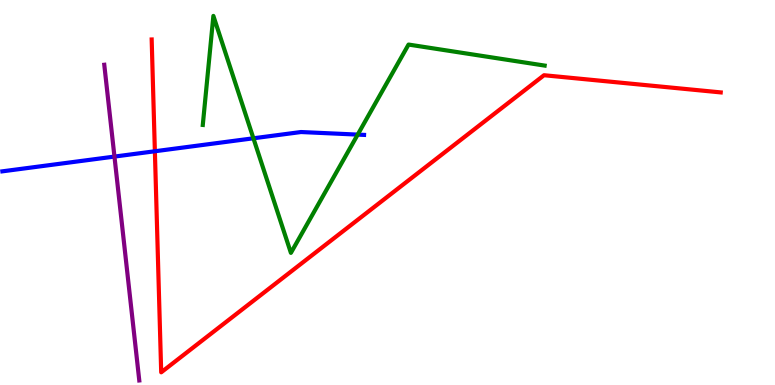[{'lines': ['blue', 'red'], 'intersections': [{'x': 2.0, 'y': 6.07}]}, {'lines': ['green', 'red'], 'intersections': []}, {'lines': ['purple', 'red'], 'intersections': []}, {'lines': ['blue', 'green'], 'intersections': [{'x': 3.27, 'y': 6.41}, {'x': 4.62, 'y': 6.5}]}, {'lines': ['blue', 'purple'], 'intersections': [{'x': 1.48, 'y': 5.93}]}, {'lines': ['green', 'purple'], 'intersections': []}]